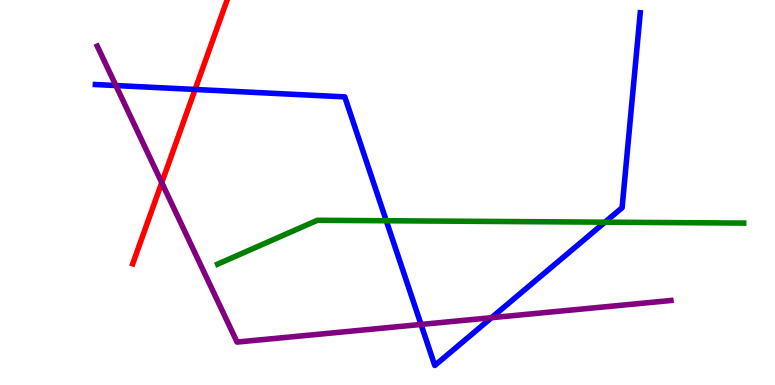[{'lines': ['blue', 'red'], 'intersections': [{'x': 2.52, 'y': 7.68}]}, {'lines': ['green', 'red'], 'intersections': []}, {'lines': ['purple', 'red'], 'intersections': [{'x': 2.09, 'y': 5.26}]}, {'lines': ['blue', 'green'], 'intersections': [{'x': 4.98, 'y': 4.27}, {'x': 7.81, 'y': 4.23}]}, {'lines': ['blue', 'purple'], 'intersections': [{'x': 1.5, 'y': 7.78}, {'x': 5.43, 'y': 1.57}, {'x': 6.34, 'y': 1.75}]}, {'lines': ['green', 'purple'], 'intersections': []}]